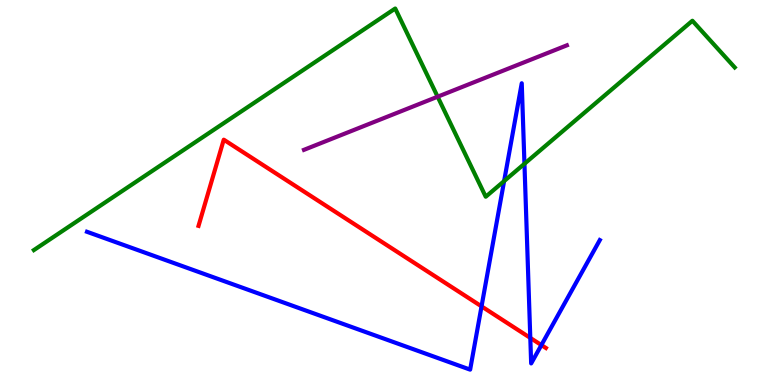[{'lines': ['blue', 'red'], 'intersections': [{'x': 6.21, 'y': 2.04}, {'x': 6.84, 'y': 1.22}, {'x': 6.99, 'y': 1.04}]}, {'lines': ['green', 'red'], 'intersections': []}, {'lines': ['purple', 'red'], 'intersections': []}, {'lines': ['blue', 'green'], 'intersections': [{'x': 6.5, 'y': 5.3}, {'x': 6.77, 'y': 5.75}]}, {'lines': ['blue', 'purple'], 'intersections': []}, {'lines': ['green', 'purple'], 'intersections': [{'x': 5.65, 'y': 7.49}]}]